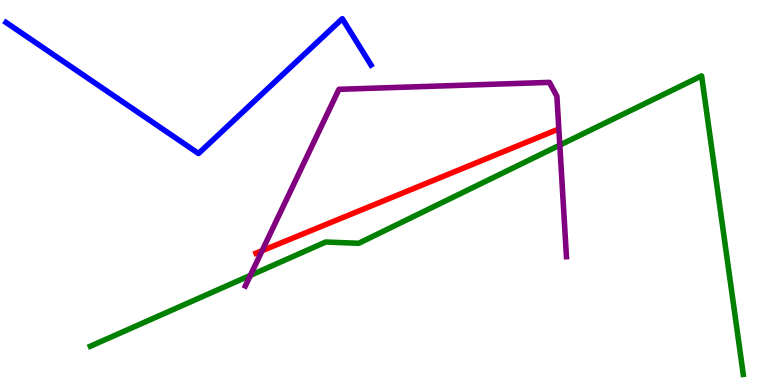[{'lines': ['blue', 'red'], 'intersections': []}, {'lines': ['green', 'red'], 'intersections': []}, {'lines': ['purple', 'red'], 'intersections': [{'x': 3.38, 'y': 3.49}]}, {'lines': ['blue', 'green'], 'intersections': []}, {'lines': ['blue', 'purple'], 'intersections': []}, {'lines': ['green', 'purple'], 'intersections': [{'x': 3.23, 'y': 2.85}, {'x': 7.22, 'y': 6.23}]}]